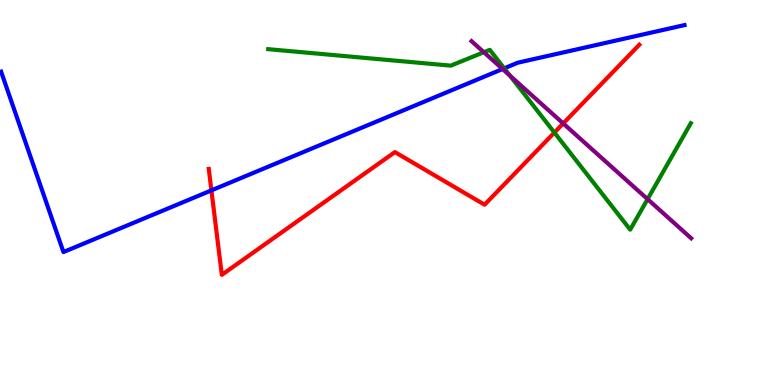[{'lines': ['blue', 'red'], 'intersections': [{'x': 2.73, 'y': 5.06}]}, {'lines': ['green', 'red'], 'intersections': [{'x': 7.15, 'y': 6.56}]}, {'lines': ['purple', 'red'], 'intersections': [{'x': 7.27, 'y': 6.79}]}, {'lines': ['blue', 'green'], 'intersections': [{'x': 6.51, 'y': 8.23}]}, {'lines': ['blue', 'purple'], 'intersections': [{'x': 6.48, 'y': 8.21}]}, {'lines': ['green', 'purple'], 'intersections': [{'x': 6.24, 'y': 8.64}, {'x': 6.58, 'y': 8.04}, {'x': 8.36, 'y': 4.83}]}]